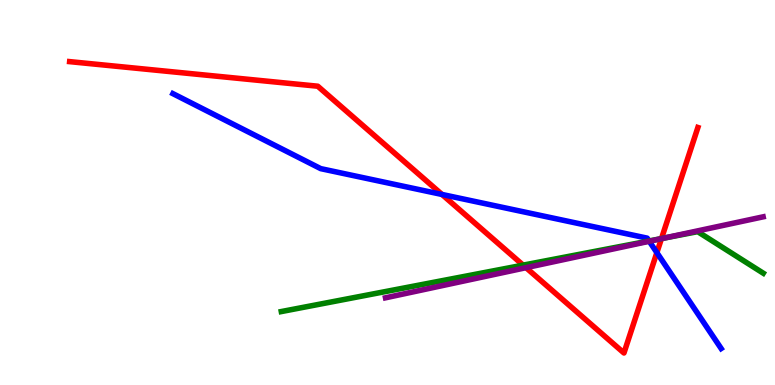[{'lines': ['blue', 'red'], 'intersections': [{'x': 5.7, 'y': 4.95}, {'x': 8.48, 'y': 3.44}]}, {'lines': ['green', 'red'], 'intersections': [{'x': 6.75, 'y': 3.11}, {'x': 8.54, 'y': 3.8}]}, {'lines': ['purple', 'red'], 'intersections': [{'x': 6.79, 'y': 3.05}, {'x': 8.53, 'y': 3.8}]}, {'lines': ['blue', 'green'], 'intersections': [{'x': 8.37, 'y': 3.74}]}, {'lines': ['blue', 'purple'], 'intersections': [{'x': 8.38, 'y': 3.73}]}, {'lines': ['green', 'purple'], 'intersections': [{'x': 8.56, 'y': 3.81}]}]